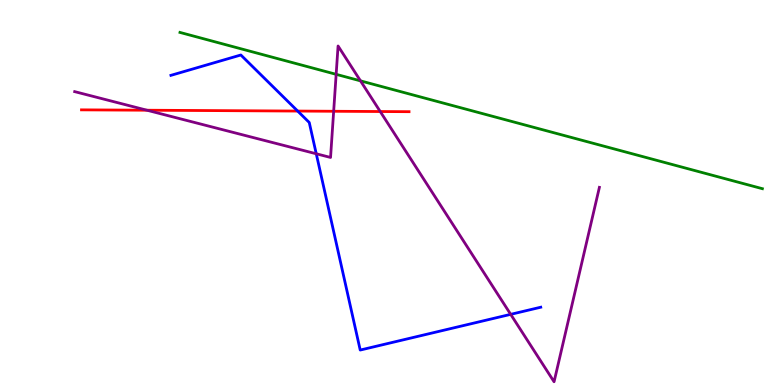[{'lines': ['blue', 'red'], 'intersections': [{'x': 3.84, 'y': 7.12}]}, {'lines': ['green', 'red'], 'intersections': []}, {'lines': ['purple', 'red'], 'intersections': [{'x': 1.9, 'y': 7.14}, {'x': 4.31, 'y': 7.11}, {'x': 4.91, 'y': 7.1}]}, {'lines': ['blue', 'green'], 'intersections': []}, {'lines': ['blue', 'purple'], 'intersections': [{'x': 4.08, 'y': 6.01}, {'x': 6.59, 'y': 1.84}]}, {'lines': ['green', 'purple'], 'intersections': [{'x': 4.34, 'y': 8.07}, {'x': 4.65, 'y': 7.9}]}]